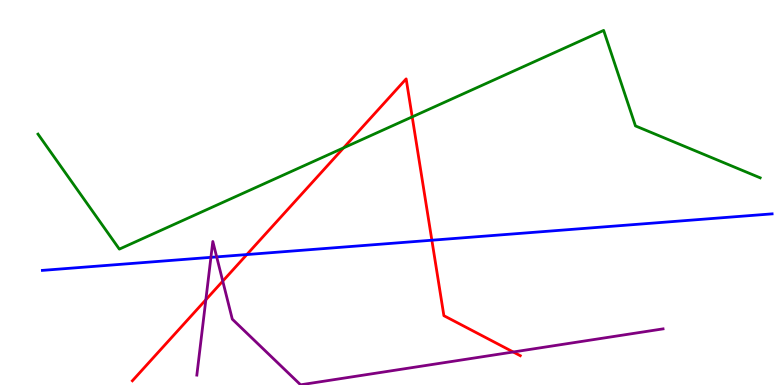[{'lines': ['blue', 'red'], 'intersections': [{'x': 3.19, 'y': 3.39}, {'x': 5.57, 'y': 3.76}]}, {'lines': ['green', 'red'], 'intersections': [{'x': 4.43, 'y': 6.16}, {'x': 5.32, 'y': 6.96}]}, {'lines': ['purple', 'red'], 'intersections': [{'x': 2.66, 'y': 2.21}, {'x': 2.87, 'y': 2.7}, {'x': 6.62, 'y': 0.857}]}, {'lines': ['blue', 'green'], 'intersections': []}, {'lines': ['blue', 'purple'], 'intersections': [{'x': 2.72, 'y': 3.32}, {'x': 2.8, 'y': 3.33}]}, {'lines': ['green', 'purple'], 'intersections': []}]